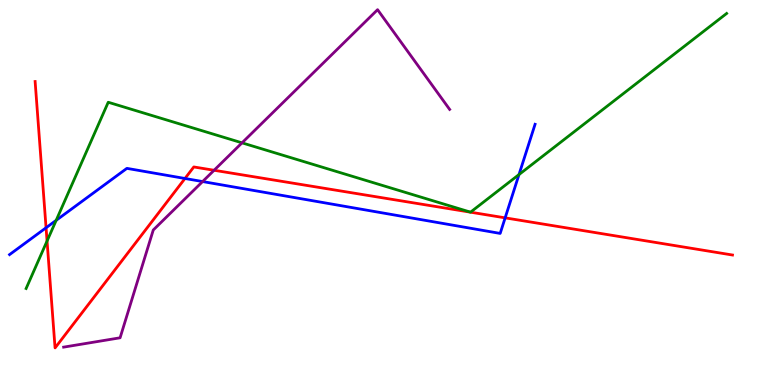[{'lines': ['blue', 'red'], 'intersections': [{'x': 0.594, 'y': 4.08}, {'x': 2.39, 'y': 5.36}, {'x': 6.52, 'y': 4.34}]}, {'lines': ['green', 'red'], 'intersections': [{'x': 0.607, 'y': 3.74}]}, {'lines': ['purple', 'red'], 'intersections': [{'x': 2.76, 'y': 5.58}]}, {'lines': ['blue', 'green'], 'intersections': [{'x': 0.725, 'y': 4.28}, {'x': 6.7, 'y': 5.47}]}, {'lines': ['blue', 'purple'], 'intersections': [{'x': 2.61, 'y': 5.28}]}, {'lines': ['green', 'purple'], 'intersections': [{'x': 3.12, 'y': 6.29}]}]